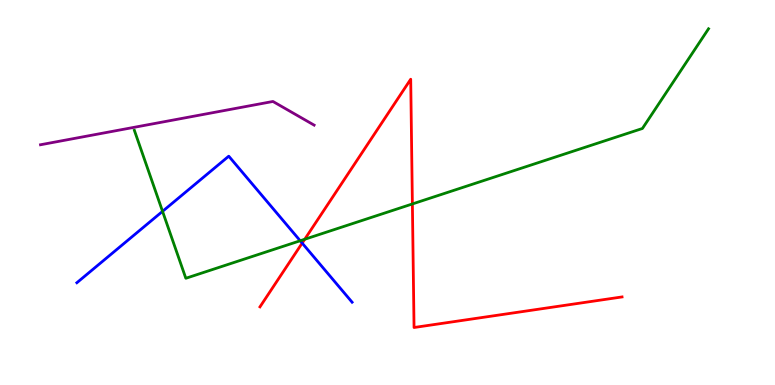[{'lines': ['blue', 'red'], 'intersections': [{'x': 3.9, 'y': 3.69}]}, {'lines': ['green', 'red'], 'intersections': [{'x': 3.93, 'y': 3.79}, {'x': 5.32, 'y': 4.7}]}, {'lines': ['purple', 'red'], 'intersections': []}, {'lines': ['blue', 'green'], 'intersections': [{'x': 2.1, 'y': 4.51}, {'x': 3.87, 'y': 3.75}]}, {'lines': ['blue', 'purple'], 'intersections': []}, {'lines': ['green', 'purple'], 'intersections': []}]